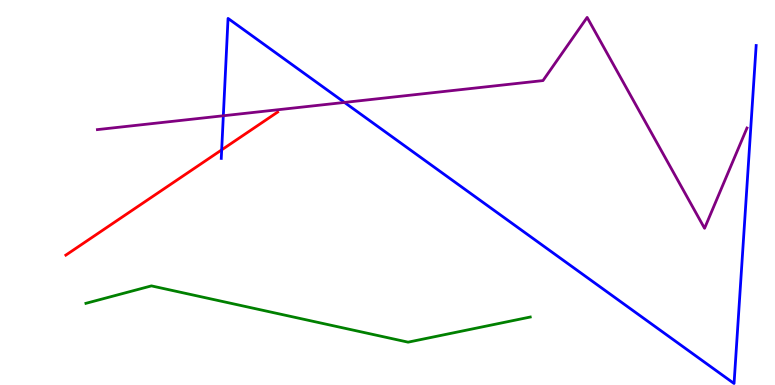[{'lines': ['blue', 'red'], 'intersections': [{'x': 2.86, 'y': 6.11}]}, {'lines': ['green', 'red'], 'intersections': []}, {'lines': ['purple', 'red'], 'intersections': []}, {'lines': ['blue', 'green'], 'intersections': []}, {'lines': ['blue', 'purple'], 'intersections': [{'x': 2.88, 'y': 6.99}, {'x': 4.44, 'y': 7.34}]}, {'lines': ['green', 'purple'], 'intersections': []}]